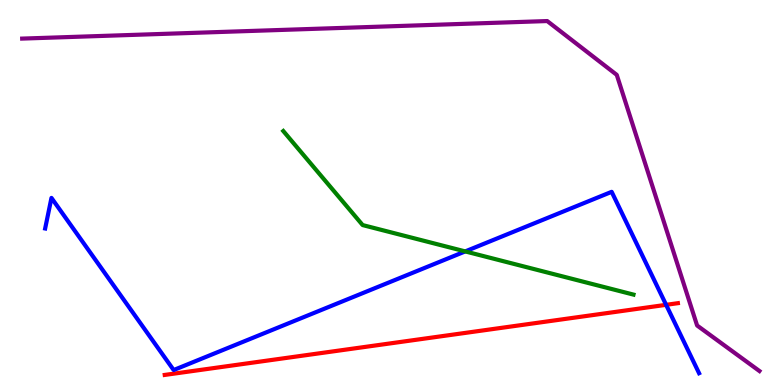[{'lines': ['blue', 'red'], 'intersections': [{'x': 8.6, 'y': 2.08}]}, {'lines': ['green', 'red'], 'intersections': []}, {'lines': ['purple', 'red'], 'intersections': []}, {'lines': ['blue', 'green'], 'intersections': [{'x': 6.0, 'y': 3.47}]}, {'lines': ['blue', 'purple'], 'intersections': []}, {'lines': ['green', 'purple'], 'intersections': []}]